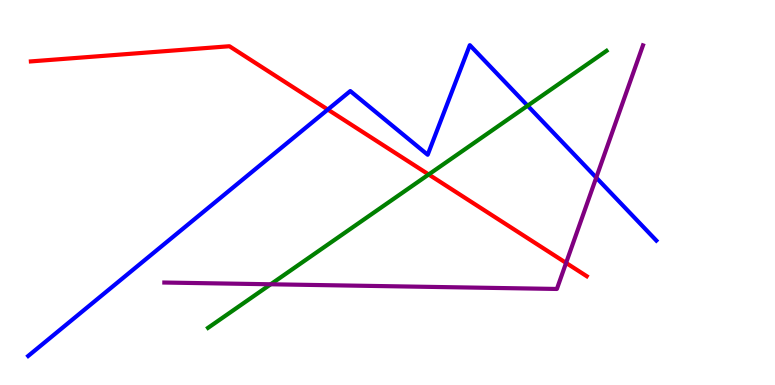[{'lines': ['blue', 'red'], 'intersections': [{'x': 4.23, 'y': 7.15}]}, {'lines': ['green', 'red'], 'intersections': [{'x': 5.53, 'y': 5.47}]}, {'lines': ['purple', 'red'], 'intersections': [{'x': 7.3, 'y': 3.17}]}, {'lines': ['blue', 'green'], 'intersections': [{'x': 6.81, 'y': 7.25}]}, {'lines': ['blue', 'purple'], 'intersections': [{'x': 7.69, 'y': 5.39}]}, {'lines': ['green', 'purple'], 'intersections': [{'x': 3.49, 'y': 2.62}]}]